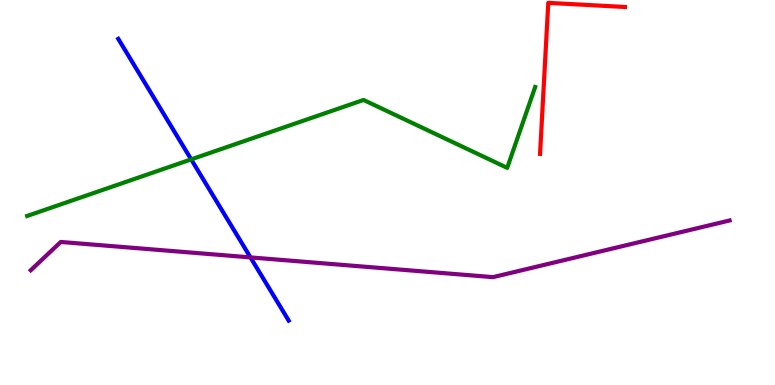[{'lines': ['blue', 'red'], 'intersections': []}, {'lines': ['green', 'red'], 'intersections': []}, {'lines': ['purple', 'red'], 'intersections': []}, {'lines': ['blue', 'green'], 'intersections': [{'x': 2.47, 'y': 5.86}]}, {'lines': ['blue', 'purple'], 'intersections': [{'x': 3.23, 'y': 3.31}]}, {'lines': ['green', 'purple'], 'intersections': []}]